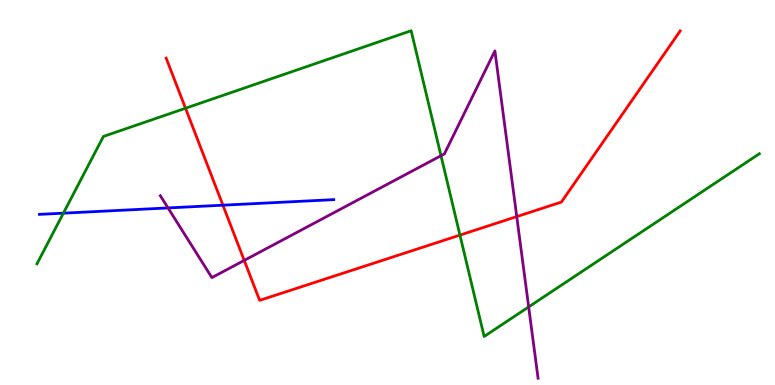[{'lines': ['blue', 'red'], 'intersections': [{'x': 2.88, 'y': 4.67}]}, {'lines': ['green', 'red'], 'intersections': [{'x': 2.39, 'y': 7.19}, {'x': 5.93, 'y': 3.89}]}, {'lines': ['purple', 'red'], 'intersections': [{'x': 3.15, 'y': 3.24}, {'x': 6.67, 'y': 4.37}]}, {'lines': ['blue', 'green'], 'intersections': [{'x': 0.818, 'y': 4.46}]}, {'lines': ['blue', 'purple'], 'intersections': [{'x': 2.17, 'y': 4.6}]}, {'lines': ['green', 'purple'], 'intersections': [{'x': 5.69, 'y': 5.96}, {'x': 6.82, 'y': 2.03}]}]